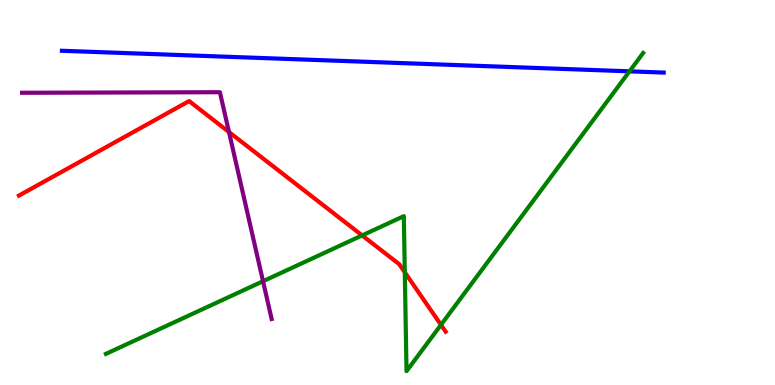[{'lines': ['blue', 'red'], 'intersections': []}, {'lines': ['green', 'red'], 'intersections': [{'x': 4.67, 'y': 3.89}, {'x': 5.22, 'y': 2.93}, {'x': 5.69, 'y': 1.56}]}, {'lines': ['purple', 'red'], 'intersections': [{'x': 2.95, 'y': 6.57}]}, {'lines': ['blue', 'green'], 'intersections': [{'x': 8.12, 'y': 8.15}]}, {'lines': ['blue', 'purple'], 'intersections': []}, {'lines': ['green', 'purple'], 'intersections': [{'x': 3.39, 'y': 2.7}]}]